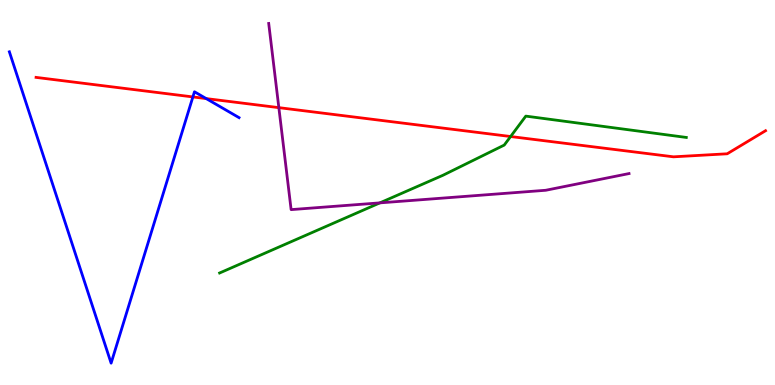[{'lines': ['blue', 'red'], 'intersections': [{'x': 2.49, 'y': 7.48}, {'x': 2.66, 'y': 7.44}]}, {'lines': ['green', 'red'], 'intersections': [{'x': 6.59, 'y': 6.45}]}, {'lines': ['purple', 'red'], 'intersections': [{'x': 3.6, 'y': 7.2}]}, {'lines': ['blue', 'green'], 'intersections': []}, {'lines': ['blue', 'purple'], 'intersections': []}, {'lines': ['green', 'purple'], 'intersections': [{'x': 4.9, 'y': 4.73}]}]